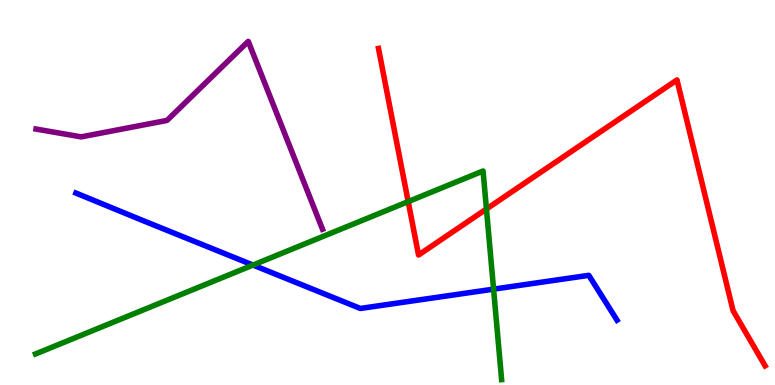[{'lines': ['blue', 'red'], 'intersections': []}, {'lines': ['green', 'red'], 'intersections': [{'x': 5.27, 'y': 4.76}, {'x': 6.28, 'y': 4.57}]}, {'lines': ['purple', 'red'], 'intersections': []}, {'lines': ['blue', 'green'], 'intersections': [{'x': 3.26, 'y': 3.12}, {'x': 6.37, 'y': 2.49}]}, {'lines': ['blue', 'purple'], 'intersections': []}, {'lines': ['green', 'purple'], 'intersections': []}]